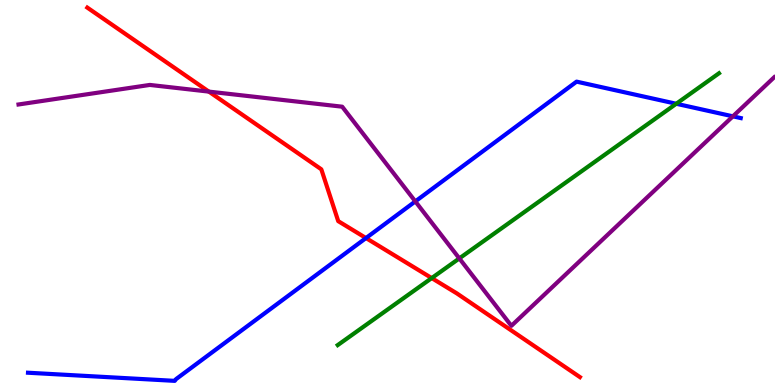[{'lines': ['blue', 'red'], 'intersections': [{'x': 4.72, 'y': 3.82}]}, {'lines': ['green', 'red'], 'intersections': [{'x': 5.57, 'y': 2.78}]}, {'lines': ['purple', 'red'], 'intersections': [{'x': 2.7, 'y': 7.62}]}, {'lines': ['blue', 'green'], 'intersections': [{'x': 8.73, 'y': 7.3}]}, {'lines': ['blue', 'purple'], 'intersections': [{'x': 5.36, 'y': 4.77}, {'x': 9.46, 'y': 6.98}]}, {'lines': ['green', 'purple'], 'intersections': [{'x': 5.93, 'y': 3.29}]}]